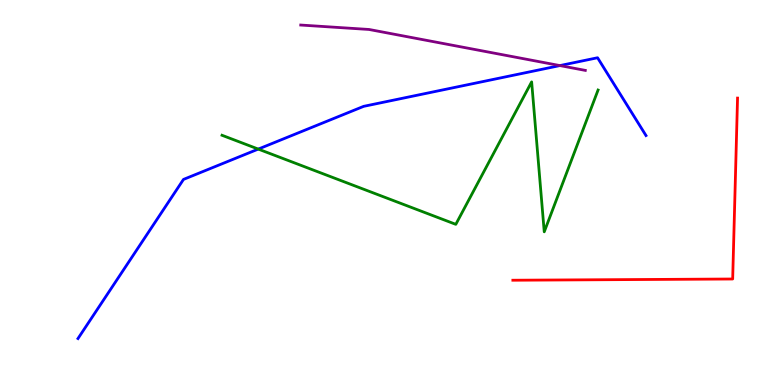[{'lines': ['blue', 'red'], 'intersections': []}, {'lines': ['green', 'red'], 'intersections': []}, {'lines': ['purple', 'red'], 'intersections': []}, {'lines': ['blue', 'green'], 'intersections': [{'x': 3.33, 'y': 6.13}]}, {'lines': ['blue', 'purple'], 'intersections': [{'x': 7.22, 'y': 8.3}]}, {'lines': ['green', 'purple'], 'intersections': []}]